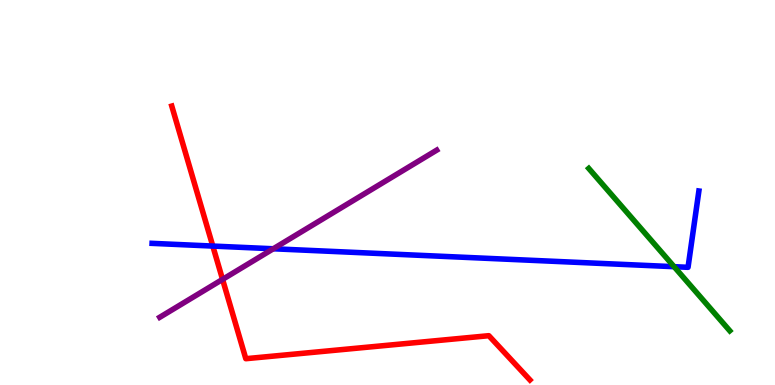[{'lines': ['blue', 'red'], 'intersections': [{'x': 2.75, 'y': 3.61}]}, {'lines': ['green', 'red'], 'intersections': []}, {'lines': ['purple', 'red'], 'intersections': [{'x': 2.87, 'y': 2.74}]}, {'lines': ['blue', 'green'], 'intersections': [{'x': 8.7, 'y': 3.07}]}, {'lines': ['blue', 'purple'], 'intersections': [{'x': 3.53, 'y': 3.54}]}, {'lines': ['green', 'purple'], 'intersections': []}]